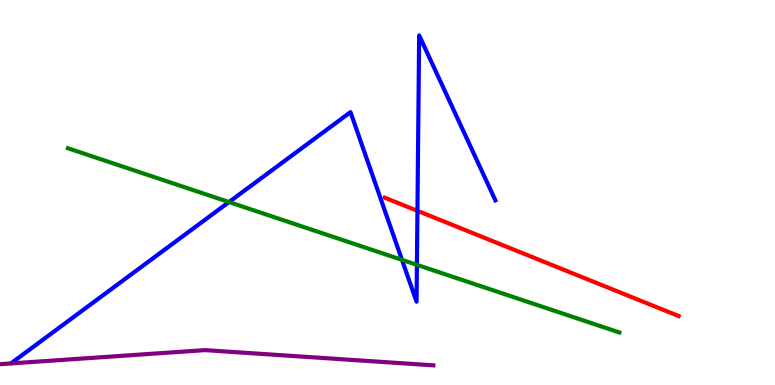[{'lines': ['blue', 'red'], 'intersections': [{'x': 5.39, 'y': 4.52}]}, {'lines': ['green', 'red'], 'intersections': []}, {'lines': ['purple', 'red'], 'intersections': []}, {'lines': ['blue', 'green'], 'intersections': [{'x': 2.95, 'y': 4.75}, {'x': 5.19, 'y': 3.25}, {'x': 5.38, 'y': 3.12}]}, {'lines': ['blue', 'purple'], 'intersections': []}, {'lines': ['green', 'purple'], 'intersections': []}]